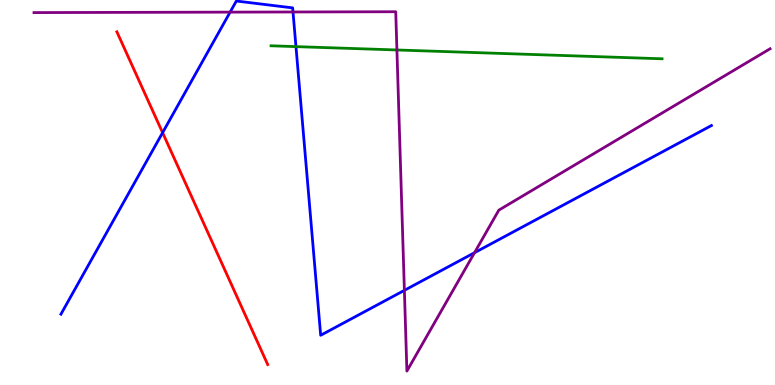[{'lines': ['blue', 'red'], 'intersections': [{'x': 2.1, 'y': 6.55}]}, {'lines': ['green', 'red'], 'intersections': []}, {'lines': ['purple', 'red'], 'intersections': []}, {'lines': ['blue', 'green'], 'intersections': [{'x': 3.82, 'y': 8.79}]}, {'lines': ['blue', 'purple'], 'intersections': [{'x': 2.97, 'y': 9.68}, {'x': 3.78, 'y': 9.69}, {'x': 5.22, 'y': 2.46}, {'x': 6.12, 'y': 3.44}]}, {'lines': ['green', 'purple'], 'intersections': [{'x': 5.12, 'y': 8.7}]}]